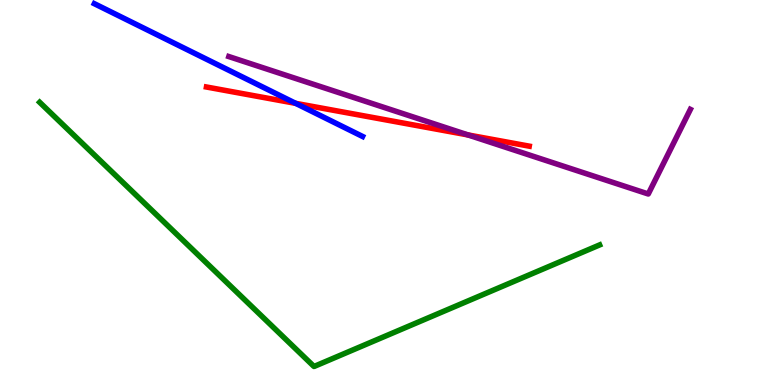[{'lines': ['blue', 'red'], 'intersections': [{'x': 3.82, 'y': 7.32}]}, {'lines': ['green', 'red'], 'intersections': []}, {'lines': ['purple', 'red'], 'intersections': [{'x': 6.04, 'y': 6.49}]}, {'lines': ['blue', 'green'], 'intersections': []}, {'lines': ['blue', 'purple'], 'intersections': []}, {'lines': ['green', 'purple'], 'intersections': []}]